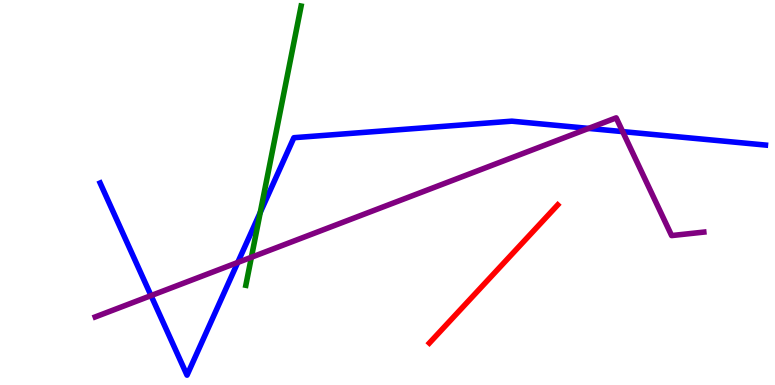[{'lines': ['blue', 'red'], 'intersections': []}, {'lines': ['green', 'red'], 'intersections': []}, {'lines': ['purple', 'red'], 'intersections': []}, {'lines': ['blue', 'green'], 'intersections': [{'x': 3.36, 'y': 4.48}]}, {'lines': ['blue', 'purple'], 'intersections': [{'x': 1.95, 'y': 2.32}, {'x': 3.07, 'y': 3.18}, {'x': 7.59, 'y': 6.66}, {'x': 8.03, 'y': 6.58}]}, {'lines': ['green', 'purple'], 'intersections': [{'x': 3.24, 'y': 3.32}]}]